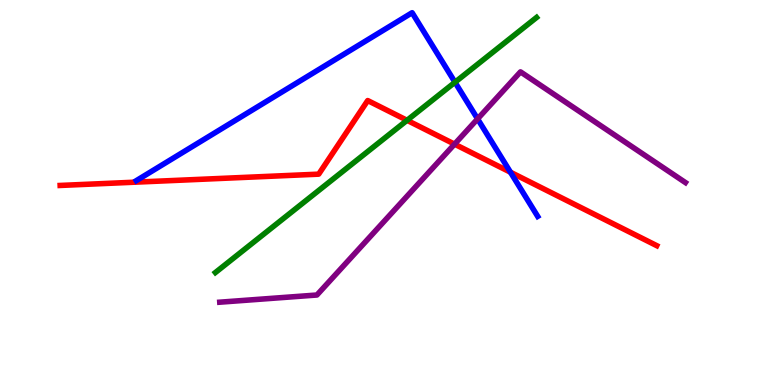[{'lines': ['blue', 'red'], 'intersections': [{'x': 6.59, 'y': 5.53}]}, {'lines': ['green', 'red'], 'intersections': [{'x': 5.25, 'y': 6.87}]}, {'lines': ['purple', 'red'], 'intersections': [{'x': 5.87, 'y': 6.26}]}, {'lines': ['blue', 'green'], 'intersections': [{'x': 5.87, 'y': 7.86}]}, {'lines': ['blue', 'purple'], 'intersections': [{'x': 6.16, 'y': 6.91}]}, {'lines': ['green', 'purple'], 'intersections': []}]